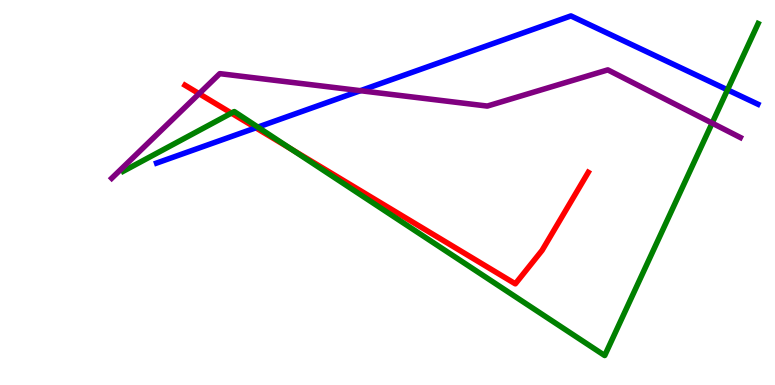[{'lines': ['blue', 'red'], 'intersections': [{'x': 3.3, 'y': 6.68}]}, {'lines': ['green', 'red'], 'intersections': [{'x': 2.99, 'y': 7.06}, {'x': 3.76, 'y': 6.13}]}, {'lines': ['purple', 'red'], 'intersections': [{'x': 2.57, 'y': 7.57}]}, {'lines': ['blue', 'green'], 'intersections': [{'x': 3.33, 'y': 6.7}, {'x': 9.39, 'y': 7.67}]}, {'lines': ['blue', 'purple'], 'intersections': [{'x': 4.65, 'y': 7.64}]}, {'lines': ['green', 'purple'], 'intersections': [{'x': 9.19, 'y': 6.8}]}]